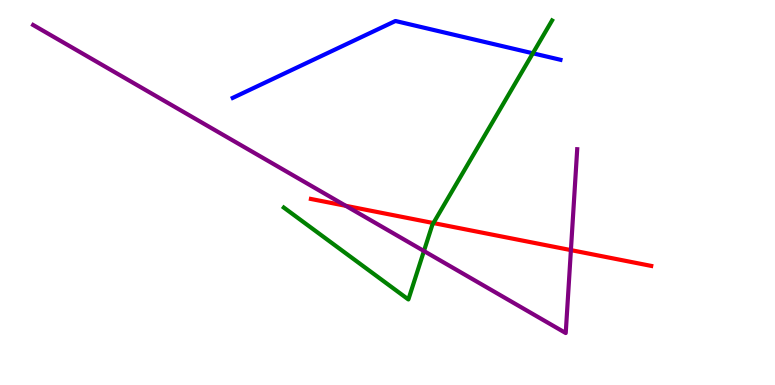[{'lines': ['blue', 'red'], 'intersections': []}, {'lines': ['green', 'red'], 'intersections': [{'x': 5.59, 'y': 4.21}]}, {'lines': ['purple', 'red'], 'intersections': [{'x': 4.46, 'y': 4.65}, {'x': 7.37, 'y': 3.5}]}, {'lines': ['blue', 'green'], 'intersections': [{'x': 6.88, 'y': 8.62}]}, {'lines': ['blue', 'purple'], 'intersections': []}, {'lines': ['green', 'purple'], 'intersections': [{'x': 5.47, 'y': 3.48}]}]